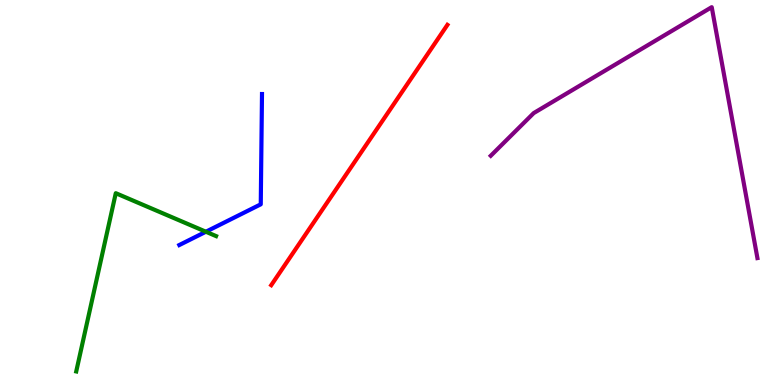[{'lines': ['blue', 'red'], 'intersections': []}, {'lines': ['green', 'red'], 'intersections': []}, {'lines': ['purple', 'red'], 'intersections': []}, {'lines': ['blue', 'green'], 'intersections': [{'x': 2.66, 'y': 3.98}]}, {'lines': ['blue', 'purple'], 'intersections': []}, {'lines': ['green', 'purple'], 'intersections': []}]